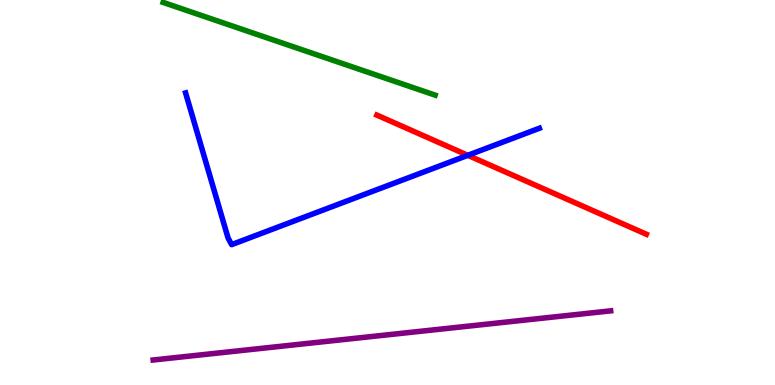[{'lines': ['blue', 'red'], 'intersections': [{'x': 6.04, 'y': 5.97}]}, {'lines': ['green', 'red'], 'intersections': []}, {'lines': ['purple', 'red'], 'intersections': []}, {'lines': ['blue', 'green'], 'intersections': []}, {'lines': ['blue', 'purple'], 'intersections': []}, {'lines': ['green', 'purple'], 'intersections': []}]